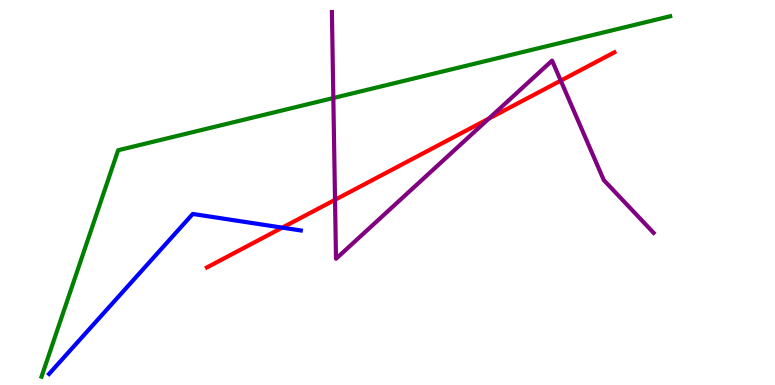[{'lines': ['blue', 'red'], 'intersections': [{'x': 3.64, 'y': 4.09}]}, {'lines': ['green', 'red'], 'intersections': []}, {'lines': ['purple', 'red'], 'intersections': [{'x': 4.32, 'y': 4.81}, {'x': 6.31, 'y': 6.92}, {'x': 7.24, 'y': 7.91}]}, {'lines': ['blue', 'green'], 'intersections': []}, {'lines': ['blue', 'purple'], 'intersections': []}, {'lines': ['green', 'purple'], 'intersections': [{'x': 4.3, 'y': 7.45}]}]